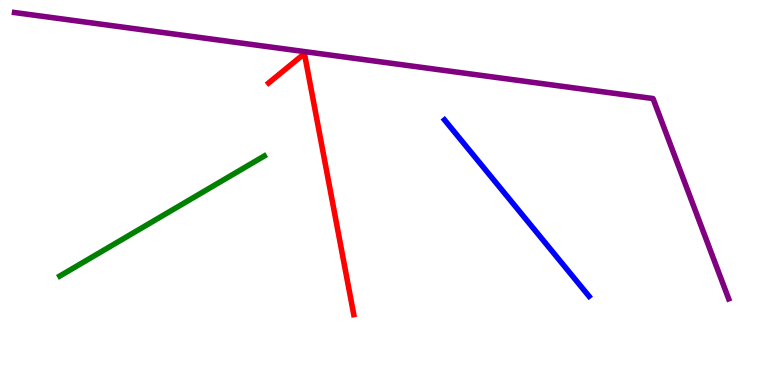[{'lines': ['blue', 'red'], 'intersections': []}, {'lines': ['green', 'red'], 'intersections': []}, {'lines': ['purple', 'red'], 'intersections': []}, {'lines': ['blue', 'green'], 'intersections': []}, {'lines': ['blue', 'purple'], 'intersections': []}, {'lines': ['green', 'purple'], 'intersections': []}]